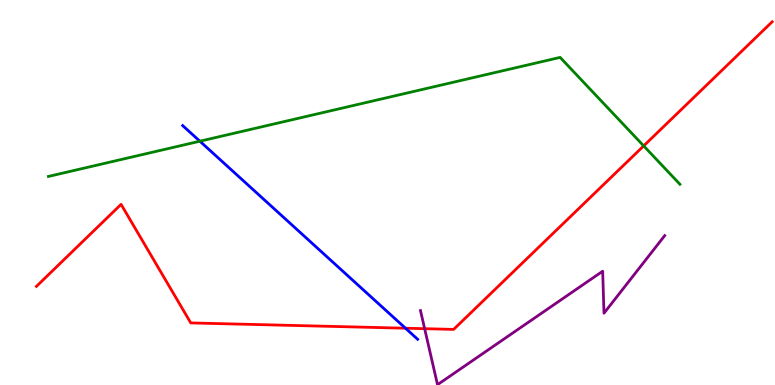[{'lines': ['blue', 'red'], 'intersections': [{'x': 5.23, 'y': 1.47}]}, {'lines': ['green', 'red'], 'intersections': [{'x': 8.31, 'y': 6.21}]}, {'lines': ['purple', 'red'], 'intersections': [{'x': 5.48, 'y': 1.46}]}, {'lines': ['blue', 'green'], 'intersections': [{'x': 2.58, 'y': 6.33}]}, {'lines': ['blue', 'purple'], 'intersections': []}, {'lines': ['green', 'purple'], 'intersections': []}]